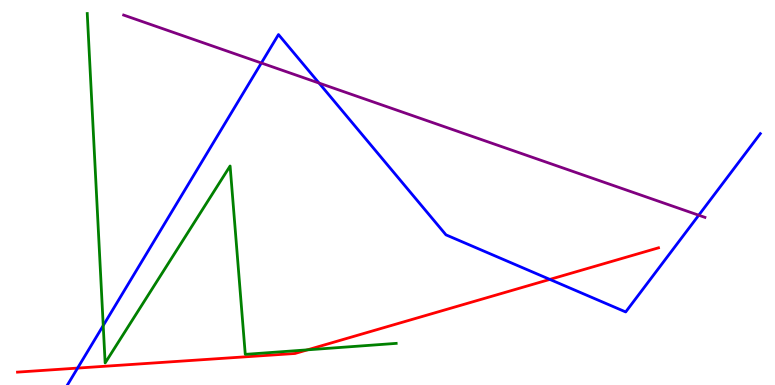[{'lines': ['blue', 'red'], 'intersections': [{'x': 1.0, 'y': 0.439}, {'x': 7.09, 'y': 2.74}]}, {'lines': ['green', 'red'], 'intersections': [{'x': 3.97, 'y': 0.913}]}, {'lines': ['purple', 'red'], 'intersections': []}, {'lines': ['blue', 'green'], 'intersections': [{'x': 1.33, 'y': 1.54}]}, {'lines': ['blue', 'purple'], 'intersections': [{'x': 3.37, 'y': 8.36}, {'x': 4.12, 'y': 7.84}, {'x': 9.02, 'y': 4.41}]}, {'lines': ['green', 'purple'], 'intersections': []}]